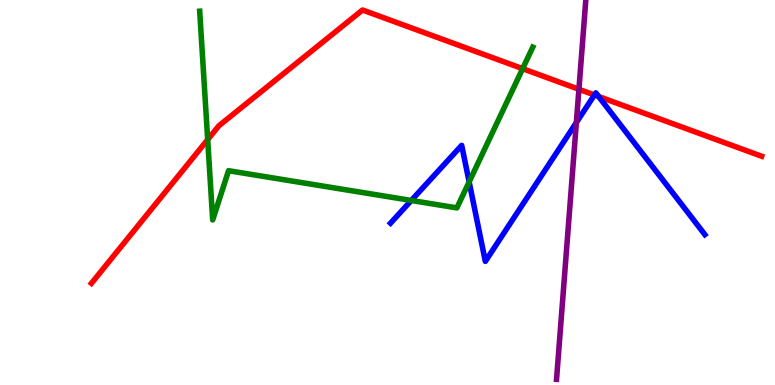[{'lines': ['blue', 'red'], 'intersections': [{'x': 7.67, 'y': 7.53}, {'x': 7.72, 'y': 7.49}]}, {'lines': ['green', 'red'], 'intersections': [{'x': 2.68, 'y': 6.37}, {'x': 6.74, 'y': 8.22}]}, {'lines': ['purple', 'red'], 'intersections': [{'x': 7.47, 'y': 7.68}]}, {'lines': ['blue', 'green'], 'intersections': [{'x': 5.31, 'y': 4.79}, {'x': 6.05, 'y': 5.27}]}, {'lines': ['blue', 'purple'], 'intersections': [{'x': 7.44, 'y': 6.82}]}, {'lines': ['green', 'purple'], 'intersections': []}]